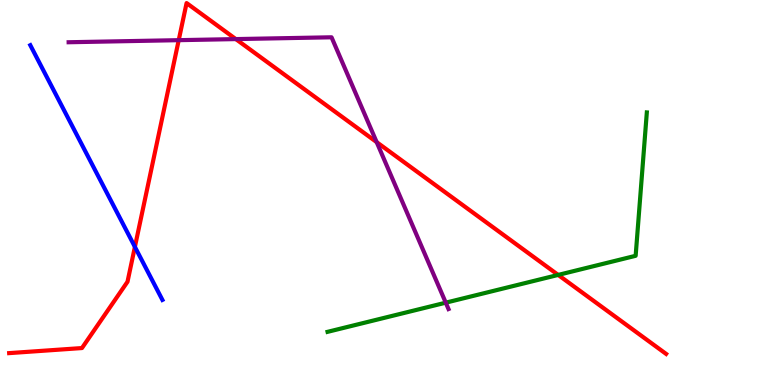[{'lines': ['blue', 'red'], 'intersections': [{'x': 1.74, 'y': 3.59}]}, {'lines': ['green', 'red'], 'intersections': [{'x': 7.2, 'y': 2.86}]}, {'lines': ['purple', 'red'], 'intersections': [{'x': 2.31, 'y': 8.96}, {'x': 3.04, 'y': 8.98}, {'x': 4.86, 'y': 6.31}]}, {'lines': ['blue', 'green'], 'intersections': []}, {'lines': ['blue', 'purple'], 'intersections': []}, {'lines': ['green', 'purple'], 'intersections': [{'x': 5.75, 'y': 2.14}]}]